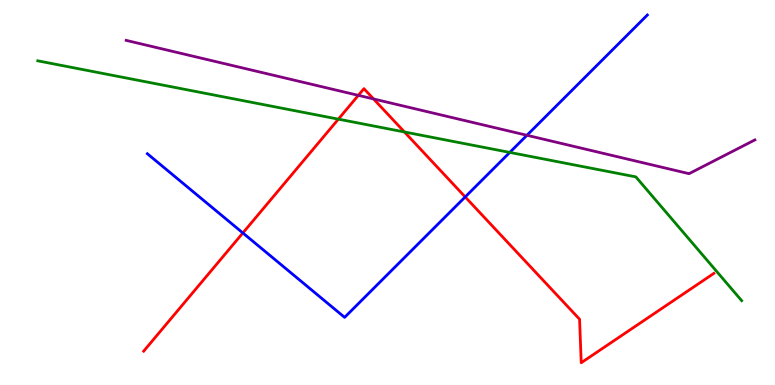[{'lines': ['blue', 'red'], 'intersections': [{'x': 3.13, 'y': 3.95}, {'x': 6.0, 'y': 4.88}]}, {'lines': ['green', 'red'], 'intersections': [{'x': 4.37, 'y': 6.91}, {'x': 5.22, 'y': 6.57}]}, {'lines': ['purple', 'red'], 'intersections': [{'x': 4.62, 'y': 7.52}, {'x': 4.82, 'y': 7.43}]}, {'lines': ['blue', 'green'], 'intersections': [{'x': 6.58, 'y': 6.04}]}, {'lines': ['blue', 'purple'], 'intersections': [{'x': 6.8, 'y': 6.49}]}, {'lines': ['green', 'purple'], 'intersections': []}]